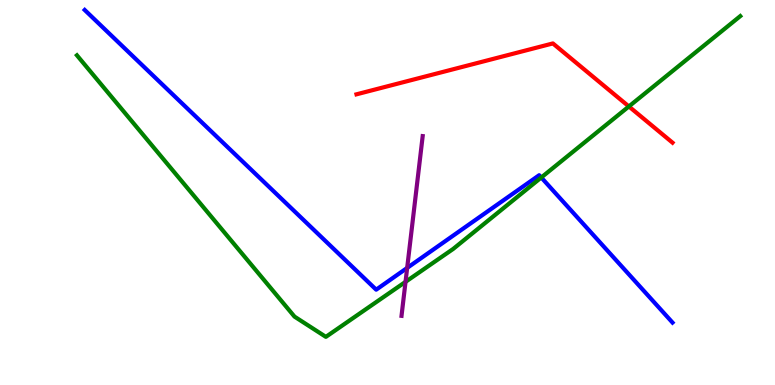[{'lines': ['blue', 'red'], 'intersections': []}, {'lines': ['green', 'red'], 'intersections': [{'x': 8.11, 'y': 7.23}]}, {'lines': ['purple', 'red'], 'intersections': []}, {'lines': ['blue', 'green'], 'intersections': [{'x': 6.98, 'y': 5.39}]}, {'lines': ['blue', 'purple'], 'intersections': [{'x': 5.25, 'y': 3.04}]}, {'lines': ['green', 'purple'], 'intersections': [{'x': 5.23, 'y': 2.68}]}]